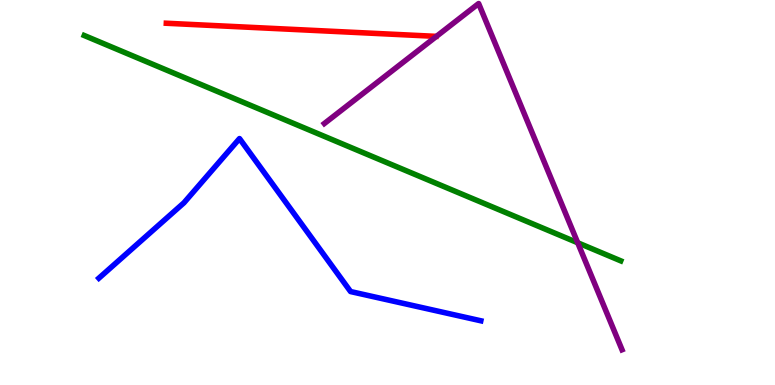[{'lines': ['blue', 'red'], 'intersections': []}, {'lines': ['green', 'red'], 'intersections': []}, {'lines': ['purple', 'red'], 'intersections': []}, {'lines': ['blue', 'green'], 'intersections': []}, {'lines': ['blue', 'purple'], 'intersections': []}, {'lines': ['green', 'purple'], 'intersections': [{'x': 7.45, 'y': 3.69}]}]